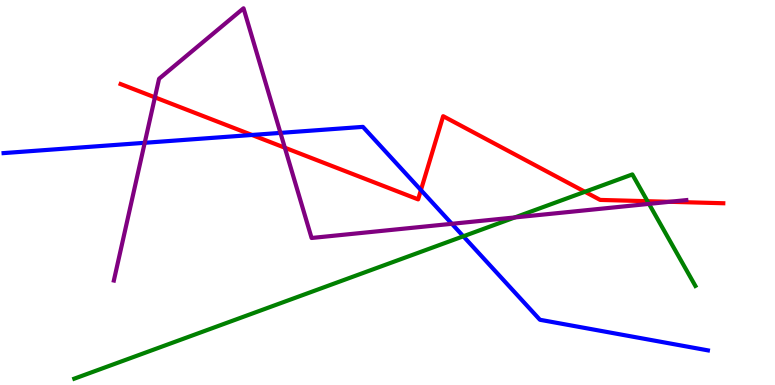[{'lines': ['blue', 'red'], 'intersections': [{'x': 3.25, 'y': 6.49}, {'x': 5.43, 'y': 5.06}]}, {'lines': ['green', 'red'], 'intersections': [{'x': 7.55, 'y': 5.02}, {'x': 8.35, 'y': 4.77}]}, {'lines': ['purple', 'red'], 'intersections': [{'x': 2.0, 'y': 7.47}, {'x': 3.68, 'y': 6.16}, {'x': 8.64, 'y': 4.76}]}, {'lines': ['blue', 'green'], 'intersections': [{'x': 5.98, 'y': 3.86}]}, {'lines': ['blue', 'purple'], 'intersections': [{'x': 1.87, 'y': 6.29}, {'x': 3.62, 'y': 6.55}, {'x': 5.83, 'y': 4.19}]}, {'lines': ['green', 'purple'], 'intersections': [{'x': 6.64, 'y': 4.35}, {'x': 8.37, 'y': 4.7}]}]